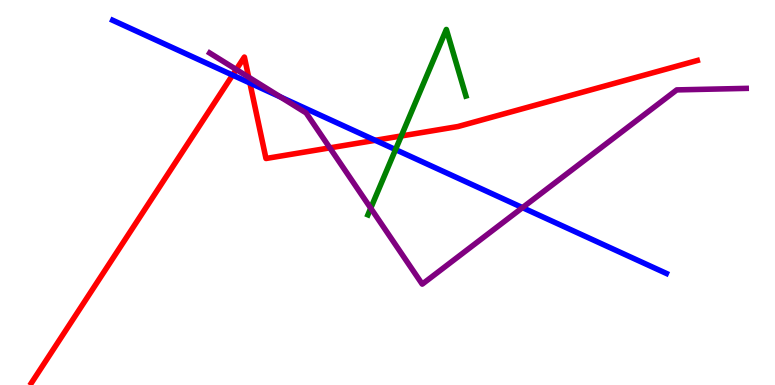[{'lines': ['blue', 'red'], 'intersections': [{'x': 3.0, 'y': 8.05}, {'x': 3.22, 'y': 7.84}, {'x': 4.84, 'y': 6.36}]}, {'lines': ['green', 'red'], 'intersections': [{'x': 5.18, 'y': 6.47}]}, {'lines': ['purple', 'red'], 'intersections': [{'x': 3.05, 'y': 8.2}, {'x': 3.21, 'y': 7.99}, {'x': 4.26, 'y': 6.16}]}, {'lines': ['blue', 'green'], 'intersections': [{'x': 5.1, 'y': 6.11}]}, {'lines': ['blue', 'purple'], 'intersections': [{'x': 3.62, 'y': 7.48}, {'x': 6.74, 'y': 4.61}]}, {'lines': ['green', 'purple'], 'intersections': [{'x': 4.78, 'y': 4.59}]}]